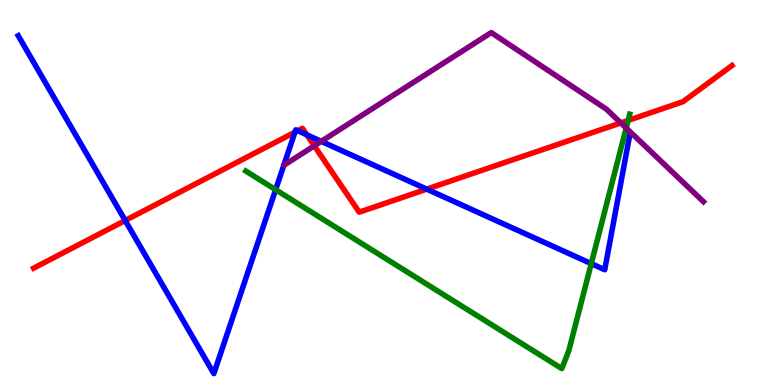[{'lines': ['blue', 'red'], 'intersections': [{'x': 1.62, 'y': 4.27}, {'x': 3.81, 'y': 6.57}, {'x': 3.84, 'y': 6.6}, {'x': 3.96, 'y': 6.5}, {'x': 5.51, 'y': 5.09}]}, {'lines': ['green', 'red'], 'intersections': [{'x': 8.11, 'y': 6.87}]}, {'lines': ['purple', 'red'], 'intersections': [{'x': 4.06, 'y': 6.21}, {'x': 8.01, 'y': 6.81}]}, {'lines': ['blue', 'green'], 'intersections': [{'x': 3.56, 'y': 5.07}, {'x': 7.63, 'y': 3.15}]}, {'lines': ['blue', 'purple'], 'intersections': [{'x': 4.15, 'y': 6.33}]}, {'lines': ['green', 'purple'], 'intersections': [{'x': 8.08, 'y': 6.67}]}]